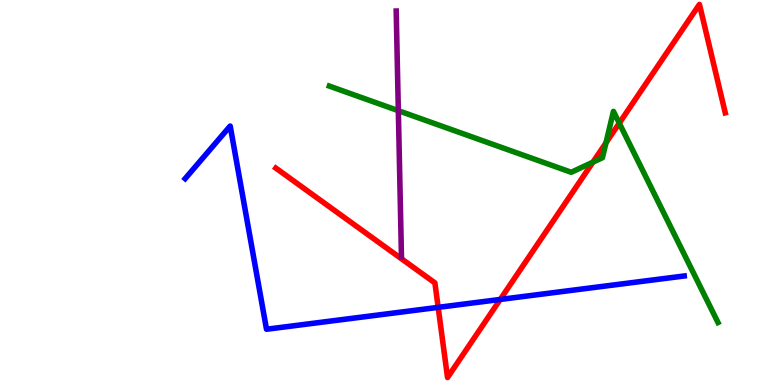[{'lines': ['blue', 'red'], 'intersections': [{'x': 5.65, 'y': 2.02}, {'x': 6.45, 'y': 2.22}]}, {'lines': ['green', 'red'], 'intersections': [{'x': 7.65, 'y': 5.79}, {'x': 7.82, 'y': 6.29}, {'x': 7.99, 'y': 6.8}]}, {'lines': ['purple', 'red'], 'intersections': []}, {'lines': ['blue', 'green'], 'intersections': []}, {'lines': ['blue', 'purple'], 'intersections': []}, {'lines': ['green', 'purple'], 'intersections': [{'x': 5.14, 'y': 7.13}]}]